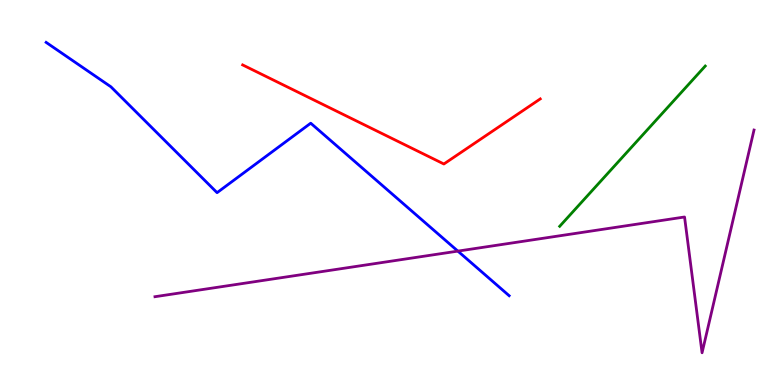[{'lines': ['blue', 'red'], 'intersections': []}, {'lines': ['green', 'red'], 'intersections': []}, {'lines': ['purple', 'red'], 'intersections': []}, {'lines': ['blue', 'green'], 'intersections': []}, {'lines': ['blue', 'purple'], 'intersections': [{'x': 5.91, 'y': 3.48}]}, {'lines': ['green', 'purple'], 'intersections': []}]